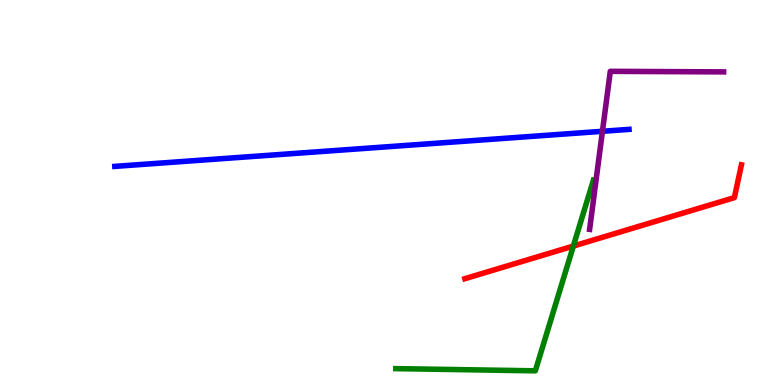[{'lines': ['blue', 'red'], 'intersections': []}, {'lines': ['green', 'red'], 'intersections': [{'x': 7.4, 'y': 3.61}]}, {'lines': ['purple', 'red'], 'intersections': []}, {'lines': ['blue', 'green'], 'intersections': []}, {'lines': ['blue', 'purple'], 'intersections': [{'x': 7.77, 'y': 6.59}]}, {'lines': ['green', 'purple'], 'intersections': []}]